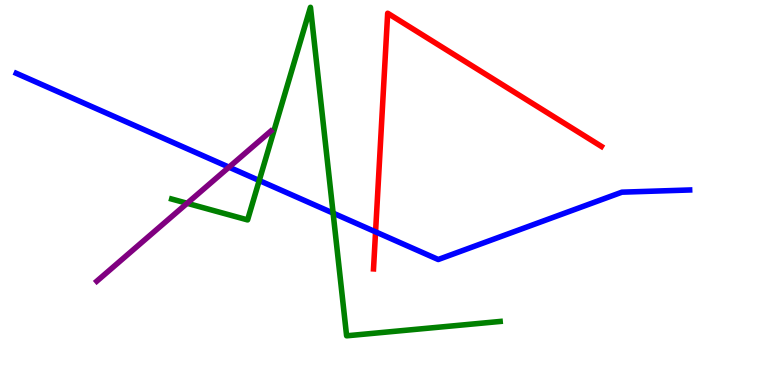[{'lines': ['blue', 'red'], 'intersections': [{'x': 4.85, 'y': 3.98}]}, {'lines': ['green', 'red'], 'intersections': []}, {'lines': ['purple', 'red'], 'intersections': []}, {'lines': ['blue', 'green'], 'intersections': [{'x': 3.35, 'y': 5.31}, {'x': 4.3, 'y': 4.46}]}, {'lines': ['blue', 'purple'], 'intersections': [{'x': 2.95, 'y': 5.66}]}, {'lines': ['green', 'purple'], 'intersections': [{'x': 2.41, 'y': 4.72}]}]